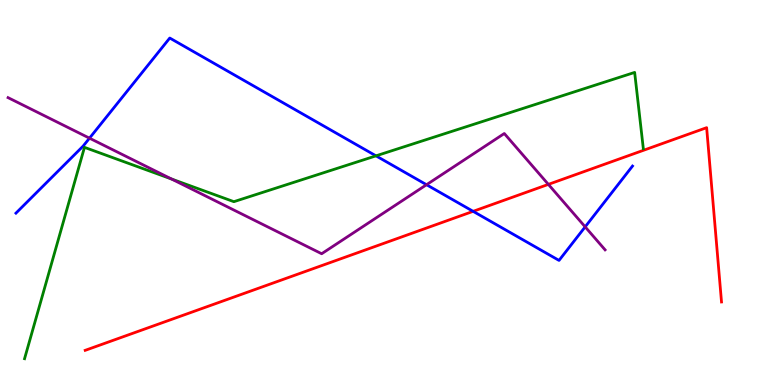[{'lines': ['blue', 'red'], 'intersections': [{'x': 6.1, 'y': 4.51}]}, {'lines': ['green', 'red'], 'intersections': []}, {'lines': ['purple', 'red'], 'intersections': [{'x': 7.08, 'y': 5.21}]}, {'lines': ['blue', 'green'], 'intersections': [{'x': 4.85, 'y': 5.95}]}, {'lines': ['blue', 'purple'], 'intersections': [{'x': 1.15, 'y': 6.41}, {'x': 5.5, 'y': 5.2}, {'x': 7.55, 'y': 4.11}]}, {'lines': ['green', 'purple'], 'intersections': [{'x': 2.21, 'y': 5.35}]}]